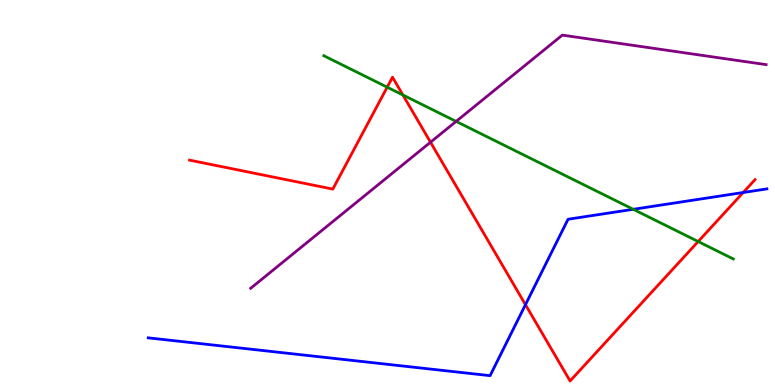[{'lines': ['blue', 'red'], 'intersections': [{'x': 6.78, 'y': 2.09}, {'x': 9.59, 'y': 5.0}]}, {'lines': ['green', 'red'], 'intersections': [{'x': 5.0, 'y': 7.74}, {'x': 5.2, 'y': 7.53}, {'x': 9.01, 'y': 3.73}]}, {'lines': ['purple', 'red'], 'intersections': [{'x': 5.55, 'y': 6.31}]}, {'lines': ['blue', 'green'], 'intersections': [{'x': 8.17, 'y': 4.56}]}, {'lines': ['blue', 'purple'], 'intersections': []}, {'lines': ['green', 'purple'], 'intersections': [{'x': 5.89, 'y': 6.85}]}]